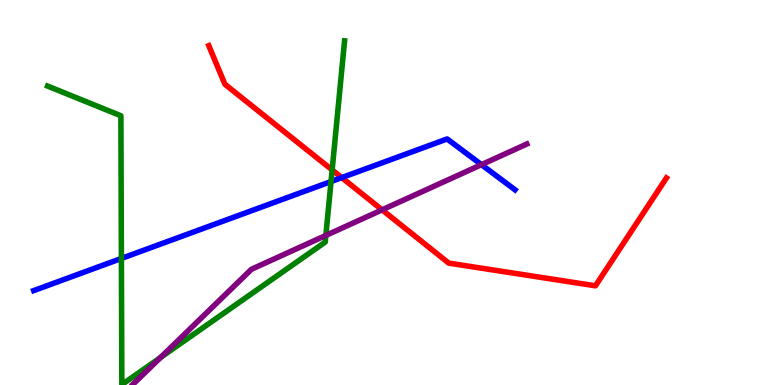[{'lines': ['blue', 'red'], 'intersections': [{'x': 4.41, 'y': 5.39}]}, {'lines': ['green', 'red'], 'intersections': [{'x': 4.29, 'y': 5.59}]}, {'lines': ['purple', 'red'], 'intersections': [{'x': 4.93, 'y': 4.55}]}, {'lines': ['blue', 'green'], 'intersections': [{'x': 1.57, 'y': 3.29}, {'x': 4.27, 'y': 5.28}]}, {'lines': ['blue', 'purple'], 'intersections': [{'x': 6.21, 'y': 5.72}]}, {'lines': ['green', 'purple'], 'intersections': [{'x': 2.07, 'y': 0.715}, {'x': 4.2, 'y': 3.88}]}]